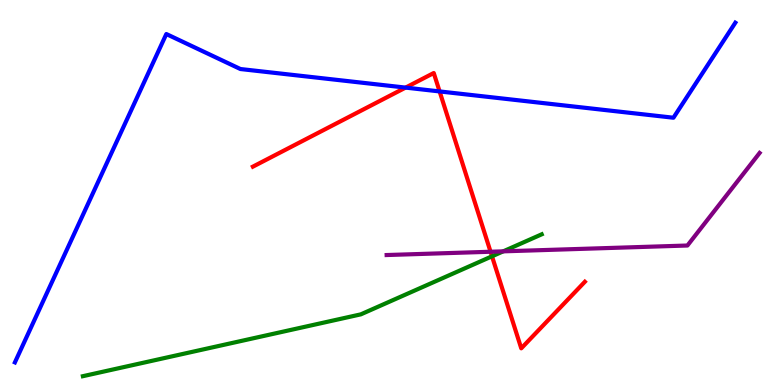[{'lines': ['blue', 'red'], 'intersections': [{'x': 5.23, 'y': 7.72}, {'x': 5.67, 'y': 7.63}]}, {'lines': ['green', 'red'], 'intersections': [{'x': 6.35, 'y': 3.34}]}, {'lines': ['purple', 'red'], 'intersections': [{'x': 6.33, 'y': 3.46}]}, {'lines': ['blue', 'green'], 'intersections': []}, {'lines': ['blue', 'purple'], 'intersections': []}, {'lines': ['green', 'purple'], 'intersections': [{'x': 6.49, 'y': 3.47}]}]